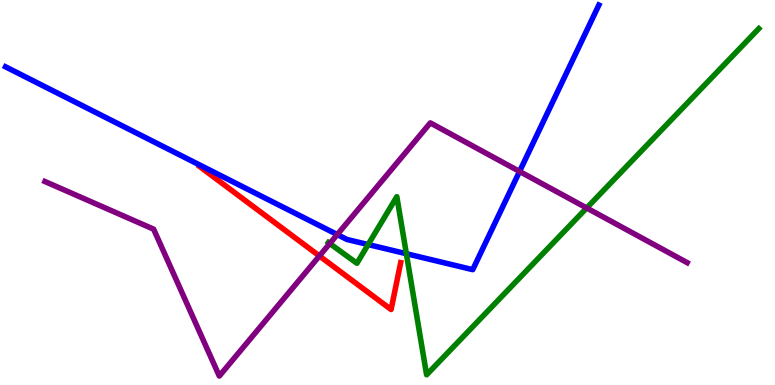[{'lines': ['blue', 'red'], 'intersections': []}, {'lines': ['green', 'red'], 'intersections': []}, {'lines': ['purple', 'red'], 'intersections': [{'x': 4.12, 'y': 3.35}]}, {'lines': ['blue', 'green'], 'intersections': [{'x': 4.75, 'y': 3.65}, {'x': 5.24, 'y': 3.41}]}, {'lines': ['blue', 'purple'], 'intersections': [{'x': 4.35, 'y': 3.91}, {'x': 6.7, 'y': 5.55}]}, {'lines': ['green', 'purple'], 'intersections': [{'x': 4.26, 'y': 3.67}, {'x': 7.57, 'y': 4.6}]}]